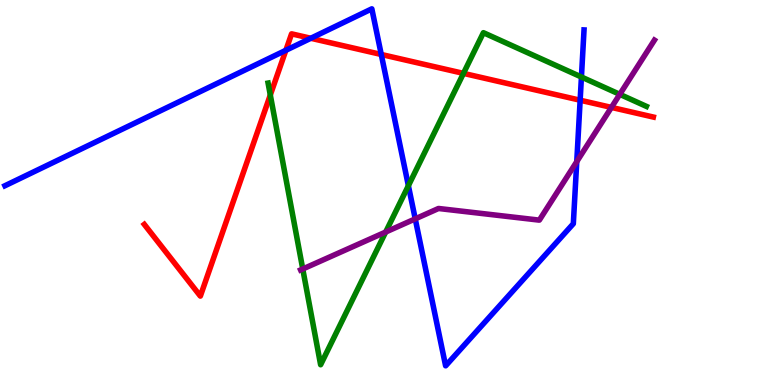[{'lines': ['blue', 'red'], 'intersections': [{'x': 3.69, 'y': 8.69}, {'x': 4.01, 'y': 9.01}, {'x': 4.92, 'y': 8.59}, {'x': 7.49, 'y': 7.4}]}, {'lines': ['green', 'red'], 'intersections': [{'x': 3.49, 'y': 7.53}, {'x': 5.98, 'y': 8.09}]}, {'lines': ['purple', 'red'], 'intersections': [{'x': 7.89, 'y': 7.21}]}, {'lines': ['blue', 'green'], 'intersections': [{'x': 5.27, 'y': 5.18}, {'x': 7.5, 'y': 8.0}]}, {'lines': ['blue', 'purple'], 'intersections': [{'x': 5.36, 'y': 4.32}, {'x': 7.44, 'y': 5.8}]}, {'lines': ['green', 'purple'], 'intersections': [{'x': 3.91, 'y': 3.01}, {'x': 4.98, 'y': 3.97}, {'x': 8.0, 'y': 7.55}]}]